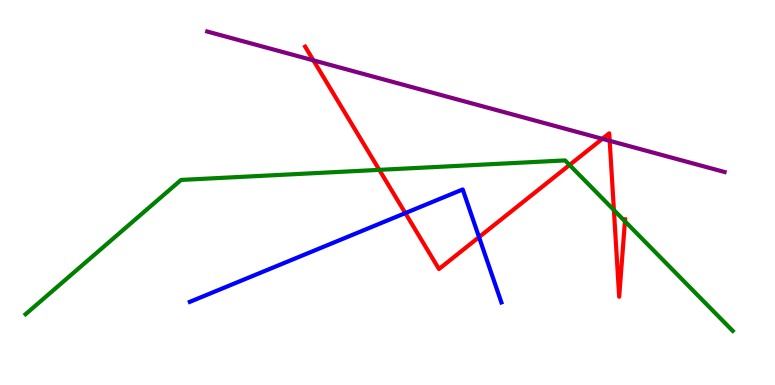[{'lines': ['blue', 'red'], 'intersections': [{'x': 5.23, 'y': 4.47}, {'x': 6.18, 'y': 3.84}]}, {'lines': ['green', 'red'], 'intersections': [{'x': 4.89, 'y': 5.59}, {'x': 7.35, 'y': 5.72}, {'x': 7.92, 'y': 4.54}, {'x': 8.06, 'y': 4.25}]}, {'lines': ['purple', 'red'], 'intersections': [{'x': 4.04, 'y': 8.43}, {'x': 7.77, 'y': 6.39}, {'x': 7.87, 'y': 6.34}]}, {'lines': ['blue', 'green'], 'intersections': []}, {'lines': ['blue', 'purple'], 'intersections': []}, {'lines': ['green', 'purple'], 'intersections': []}]